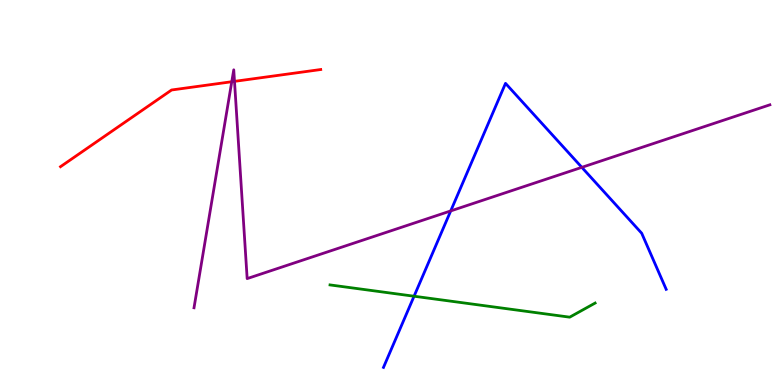[{'lines': ['blue', 'red'], 'intersections': []}, {'lines': ['green', 'red'], 'intersections': []}, {'lines': ['purple', 'red'], 'intersections': [{'x': 2.99, 'y': 7.88}, {'x': 3.03, 'y': 7.89}]}, {'lines': ['blue', 'green'], 'intersections': [{'x': 5.34, 'y': 2.31}]}, {'lines': ['blue', 'purple'], 'intersections': [{'x': 5.82, 'y': 4.52}, {'x': 7.51, 'y': 5.65}]}, {'lines': ['green', 'purple'], 'intersections': []}]